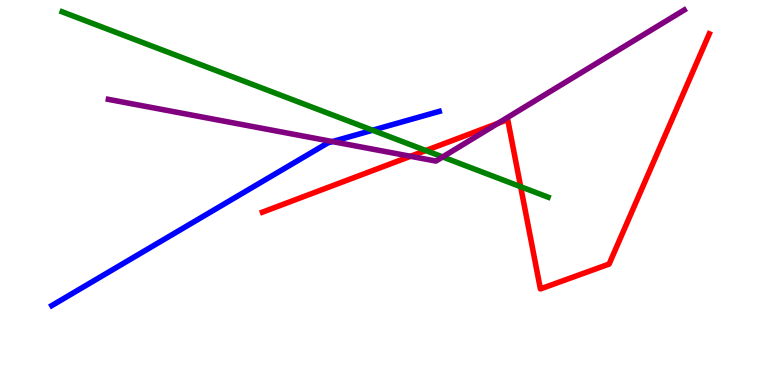[{'lines': ['blue', 'red'], 'intersections': []}, {'lines': ['green', 'red'], 'intersections': [{'x': 5.49, 'y': 6.09}, {'x': 6.72, 'y': 5.15}]}, {'lines': ['purple', 'red'], 'intersections': [{'x': 5.3, 'y': 5.94}, {'x': 6.42, 'y': 6.8}]}, {'lines': ['blue', 'green'], 'intersections': [{'x': 4.81, 'y': 6.62}]}, {'lines': ['blue', 'purple'], 'intersections': [{'x': 4.29, 'y': 6.32}]}, {'lines': ['green', 'purple'], 'intersections': [{'x': 5.71, 'y': 5.92}]}]